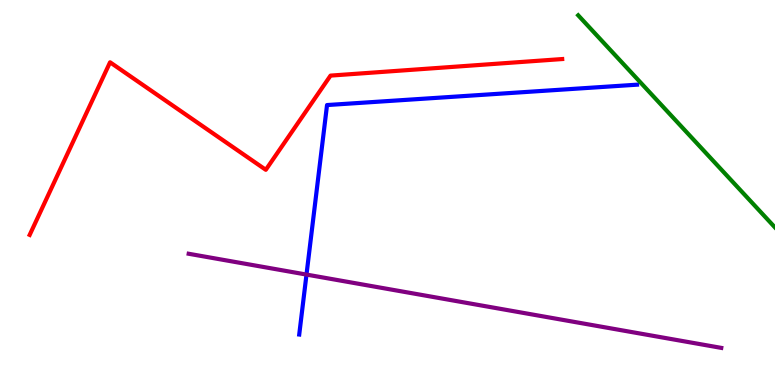[{'lines': ['blue', 'red'], 'intersections': []}, {'lines': ['green', 'red'], 'intersections': []}, {'lines': ['purple', 'red'], 'intersections': []}, {'lines': ['blue', 'green'], 'intersections': []}, {'lines': ['blue', 'purple'], 'intersections': [{'x': 3.95, 'y': 2.87}]}, {'lines': ['green', 'purple'], 'intersections': []}]